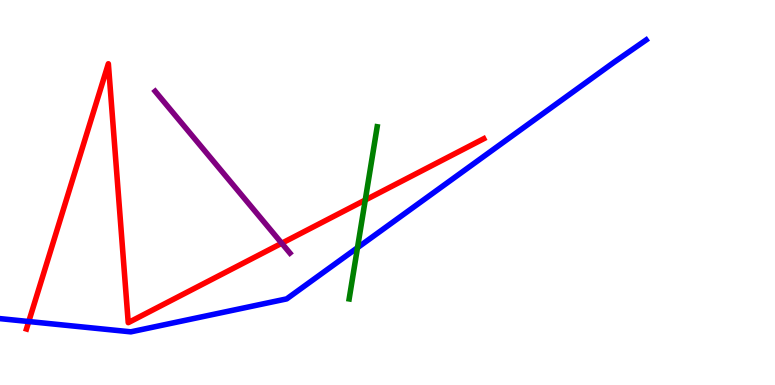[{'lines': ['blue', 'red'], 'intersections': [{'x': 0.371, 'y': 1.65}]}, {'lines': ['green', 'red'], 'intersections': [{'x': 4.71, 'y': 4.8}]}, {'lines': ['purple', 'red'], 'intersections': [{'x': 3.64, 'y': 3.68}]}, {'lines': ['blue', 'green'], 'intersections': [{'x': 4.61, 'y': 3.57}]}, {'lines': ['blue', 'purple'], 'intersections': []}, {'lines': ['green', 'purple'], 'intersections': []}]